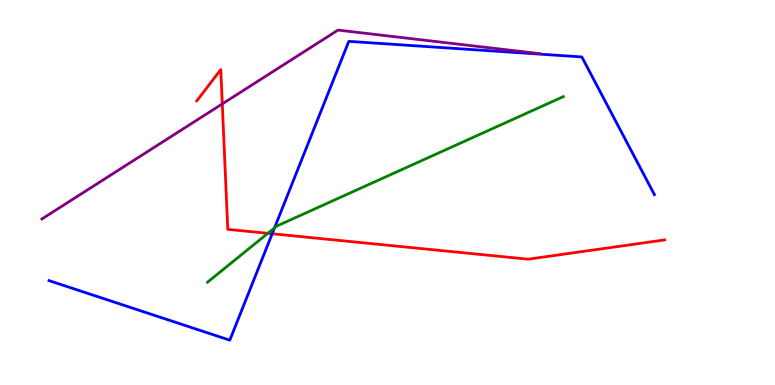[{'lines': ['blue', 'red'], 'intersections': [{'x': 3.51, 'y': 3.93}]}, {'lines': ['green', 'red'], 'intersections': [{'x': 3.46, 'y': 3.94}]}, {'lines': ['purple', 'red'], 'intersections': [{'x': 2.87, 'y': 7.3}]}, {'lines': ['blue', 'green'], 'intersections': [{'x': 3.54, 'y': 4.08}]}, {'lines': ['blue', 'purple'], 'intersections': []}, {'lines': ['green', 'purple'], 'intersections': []}]